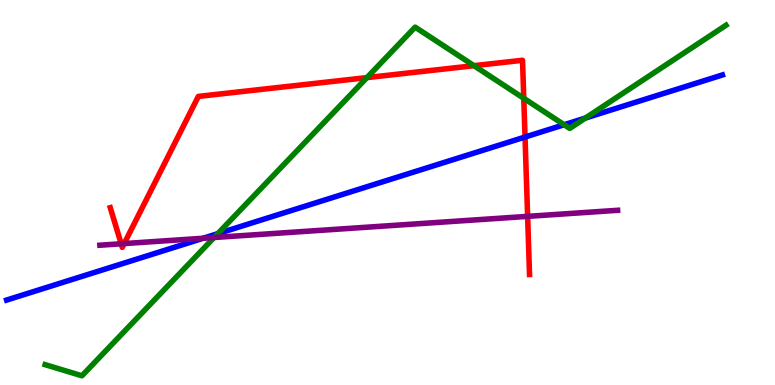[{'lines': ['blue', 'red'], 'intersections': [{'x': 6.77, 'y': 6.44}]}, {'lines': ['green', 'red'], 'intersections': [{'x': 4.73, 'y': 7.98}, {'x': 6.12, 'y': 8.29}, {'x': 6.76, 'y': 7.45}]}, {'lines': ['purple', 'red'], 'intersections': [{'x': 1.56, 'y': 3.67}, {'x': 1.6, 'y': 3.67}, {'x': 6.81, 'y': 4.38}]}, {'lines': ['blue', 'green'], 'intersections': [{'x': 2.81, 'y': 3.93}, {'x': 7.28, 'y': 6.76}, {'x': 7.55, 'y': 6.93}]}, {'lines': ['blue', 'purple'], 'intersections': [{'x': 2.62, 'y': 3.81}]}, {'lines': ['green', 'purple'], 'intersections': [{'x': 2.76, 'y': 3.83}]}]